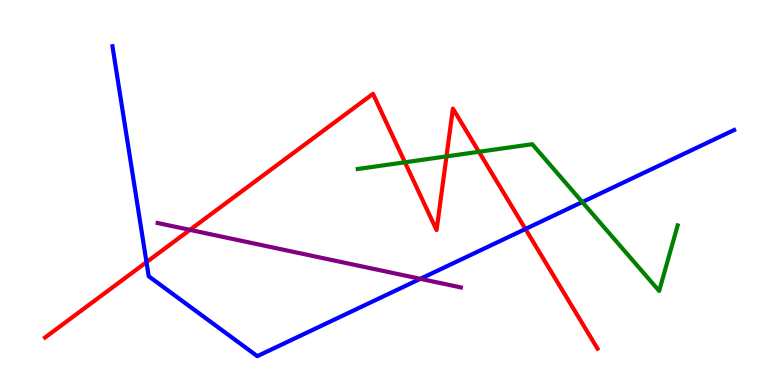[{'lines': ['blue', 'red'], 'intersections': [{'x': 1.89, 'y': 3.19}, {'x': 6.78, 'y': 4.05}]}, {'lines': ['green', 'red'], 'intersections': [{'x': 5.22, 'y': 5.78}, {'x': 5.76, 'y': 5.94}, {'x': 6.18, 'y': 6.06}]}, {'lines': ['purple', 'red'], 'intersections': [{'x': 2.45, 'y': 4.03}]}, {'lines': ['blue', 'green'], 'intersections': [{'x': 7.51, 'y': 4.75}]}, {'lines': ['blue', 'purple'], 'intersections': [{'x': 5.42, 'y': 2.76}]}, {'lines': ['green', 'purple'], 'intersections': []}]